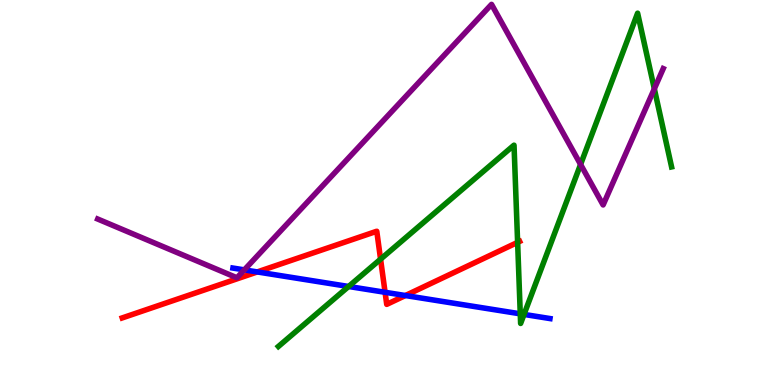[{'lines': ['blue', 'red'], 'intersections': [{'x': 3.32, 'y': 2.94}, {'x': 4.97, 'y': 2.41}, {'x': 5.23, 'y': 2.32}]}, {'lines': ['green', 'red'], 'intersections': [{'x': 4.91, 'y': 3.27}, {'x': 6.68, 'y': 3.7}]}, {'lines': ['purple', 'red'], 'intersections': []}, {'lines': ['blue', 'green'], 'intersections': [{'x': 4.5, 'y': 2.56}, {'x': 6.71, 'y': 1.85}, {'x': 6.76, 'y': 1.83}]}, {'lines': ['blue', 'purple'], 'intersections': [{'x': 3.15, 'y': 2.99}]}, {'lines': ['green', 'purple'], 'intersections': [{'x': 7.49, 'y': 5.73}, {'x': 8.44, 'y': 7.69}]}]